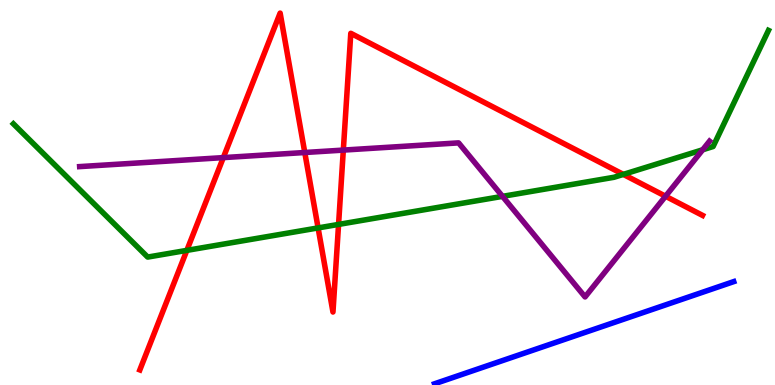[{'lines': ['blue', 'red'], 'intersections': []}, {'lines': ['green', 'red'], 'intersections': [{'x': 2.41, 'y': 3.5}, {'x': 4.1, 'y': 4.08}, {'x': 4.37, 'y': 4.17}, {'x': 8.04, 'y': 5.47}]}, {'lines': ['purple', 'red'], 'intersections': [{'x': 2.88, 'y': 5.91}, {'x': 3.93, 'y': 6.04}, {'x': 4.43, 'y': 6.1}, {'x': 8.59, 'y': 4.9}]}, {'lines': ['blue', 'green'], 'intersections': []}, {'lines': ['blue', 'purple'], 'intersections': []}, {'lines': ['green', 'purple'], 'intersections': [{'x': 6.48, 'y': 4.9}, {'x': 9.07, 'y': 6.11}]}]